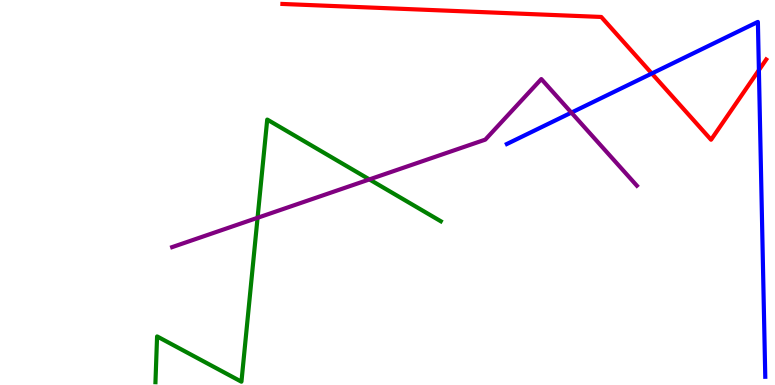[{'lines': ['blue', 'red'], 'intersections': [{'x': 8.41, 'y': 8.09}, {'x': 9.79, 'y': 8.18}]}, {'lines': ['green', 'red'], 'intersections': []}, {'lines': ['purple', 'red'], 'intersections': []}, {'lines': ['blue', 'green'], 'intersections': []}, {'lines': ['blue', 'purple'], 'intersections': [{'x': 7.37, 'y': 7.07}]}, {'lines': ['green', 'purple'], 'intersections': [{'x': 3.32, 'y': 4.34}, {'x': 4.77, 'y': 5.34}]}]